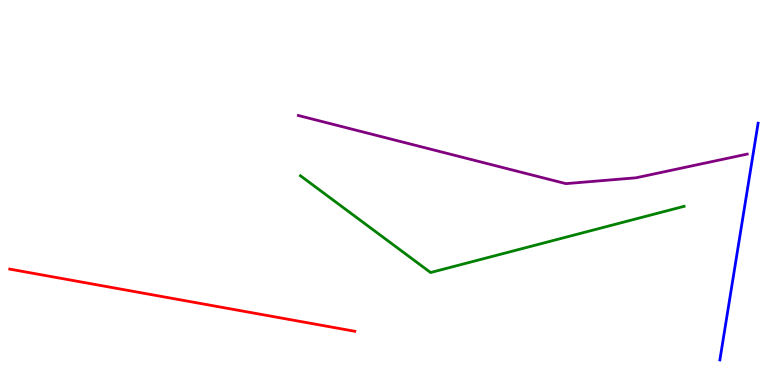[{'lines': ['blue', 'red'], 'intersections': []}, {'lines': ['green', 'red'], 'intersections': []}, {'lines': ['purple', 'red'], 'intersections': []}, {'lines': ['blue', 'green'], 'intersections': []}, {'lines': ['blue', 'purple'], 'intersections': []}, {'lines': ['green', 'purple'], 'intersections': []}]